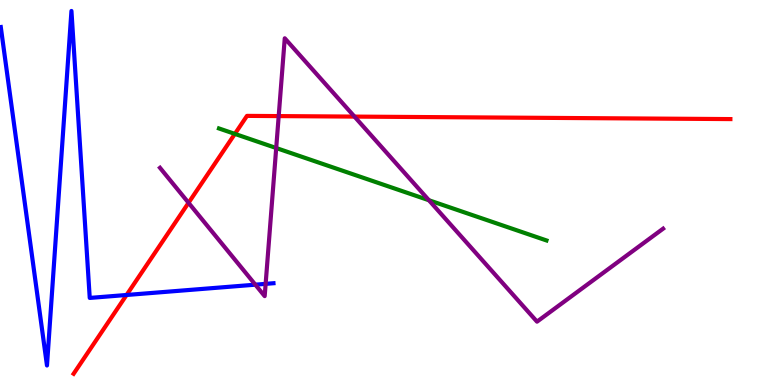[{'lines': ['blue', 'red'], 'intersections': [{'x': 1.63, 'y': 2.34}]}, {'lines': ['green', 'red'], 'intersections': [{'x': 3.03, 'y': 6.52}]}, {'lines': ['purple', 'red'], 'intersections': [{'x': 2.43, 'y': 4.73}, {'x': 3.6, 'y': 6.98}, {'x': 4.57, 'y': 6.97}]}, {'lines': ['blue', 'green'], 'intersections': []}, {'lines': ['blue', 'purple'], 'intersections': [{'x': 3.29, 'y': 2.61}, {'x': 3.43, 'y': 2.63}]}, {'lines': ['green', 'purple'], 'intersections': [{'x': 3.56, 'y': 6.16}, {'x': 5.53, 'y': 4.8}]}]